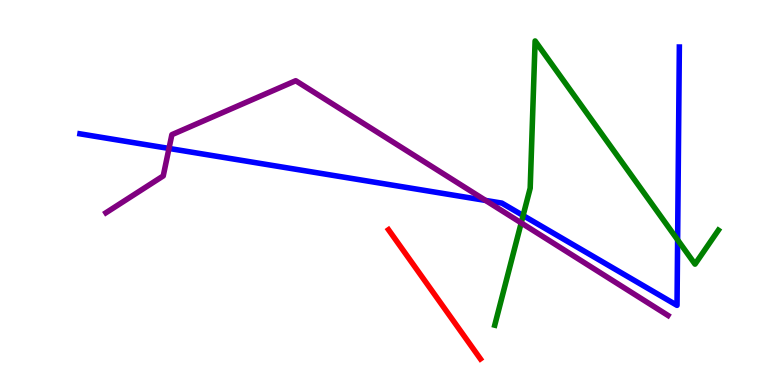[{'lines': ['blue', 'red'], 'intersections': []}, {'lines': ['green', 'red'], 'intersections': []}, {'lines': ['purple', 'red'], 'intersections': []}, {'lines': ['blue', 'green'], 'intersections': [{'x': 6.75, 'y': 4.4}, {'x': 8.74, 'y': 3.77}]}, {'lines': ['blue', 'purple'], 'intersections': [{'x': 2.18, 'y': 6.14}, {'x': 6.27, 'y': 4.79}]}, {'lines': ['green', 'purple'], 'intersections': [{'x': 6.73, 'y': 4.21}]}]